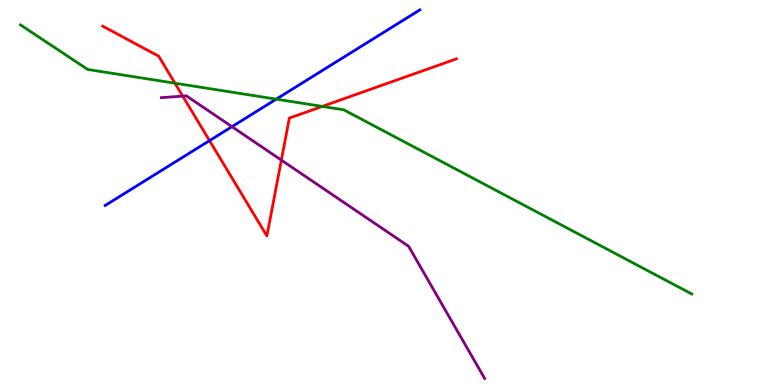[{'lines': ['blue', 'red'], 'intersections': [{'x': 2.7, 'y': 6.35}]}, {'lines': ['green', 'red'], 'intersections': [{'x': 2.26, 'y': 7.84}, {'x': 4.16, 'y': 7.24}]}, {'lines': ['purple', 'red'], 'intersections': [{'x': 2.36, 'y': 7.5}, {'x': 3.63, 'y': 5.84}]}, {'lines': ['blue', 'green'], 'intersections': [{'x': 3.56, 'y': 7.42}]}, {'lines': ['blue', 'purple'], 'intersections': [{'x': 2.99, 'y': 6.71}]}, {'lines': ['green', 'purple'], 'intersections': []}]